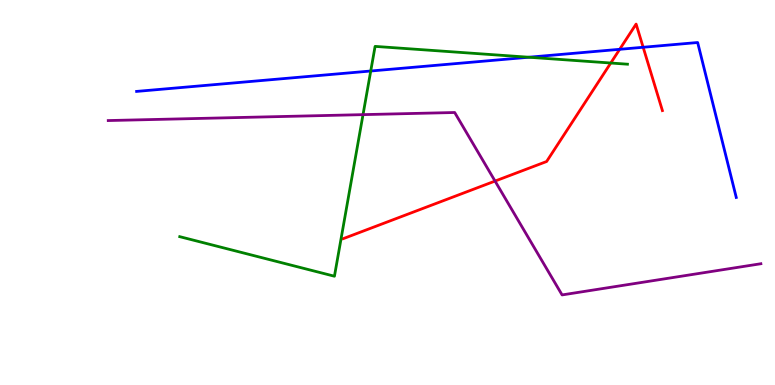[{'lines': ['blue', 'red'], 'intersections': [{'x': 8.0, 'y': 8.72}, {'x': 8.3, 'y': 8.77}]}, {'lines': ['green', 'red'], 'intersections': [{'x': 7.88, 'y': 8.36}]}, {'lines': ['purple', 'red'], 'intersections': [{'x': 6.39, 'y': 5.3}]}, {'lines': ['blue', 'green'], 'intersections': [{'x': 4.78, 'y': 8.16}, {'x': 6.82, 'y': 8.51}]}, {'lines': ['blue', 'purple'], 'intersections': []}, {'lines': ['green', 'purple'], 'intersections': [{'x': 4.68, 'y': 7.02}]}]